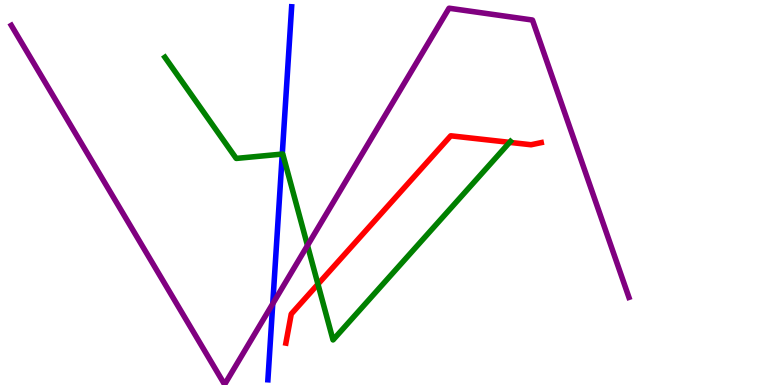[{'lines': ['blue', 'red'], 'intersections': []}, {'lines': ['green', 'red'], 'intersections': [{'x': 4.1, 'y': 2.62}, {'x': 6.58, 'y': 6.3}]}, {'lines': ['purple', 'red'], 'intersections': []}, {'lines': ['blue', 'green'], 'intersections': [{'x': 3.64, 'y': 6.0}]}, {'lines': ['blue', 'purple'], 'intersections': [{'x': 3.52, 'y': 2.11}]}, {'lines': ['green', 'purple'], 'intersections': [{'x': 3.97, 'y': 3.62}]}]